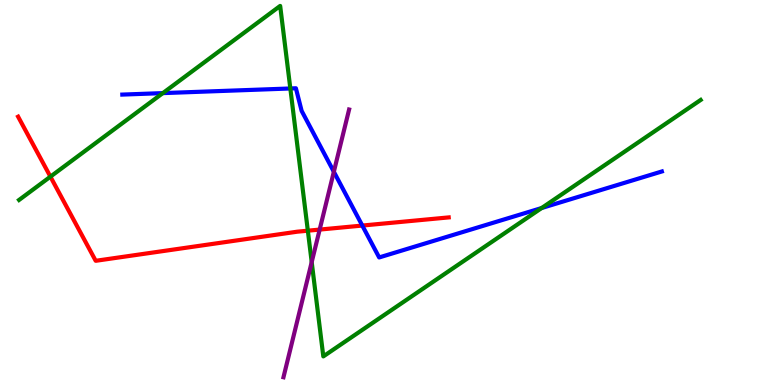[{'lines': ['blue', 'red'], 'intersections': [{'x': 4.67, 'y': 4.14}]}, {'lines': ['green', 'red'], 'intersections': [{'x': 0.65, 'y': 5.41}, {'x': 3.97, 'y': 4.01}]}, {'lines': ['purple', 'red'], 'intersections': [{'x': 4.12, 'y': 4.04}]}, {'lines': ['blue', 'green'], 'intersections': [{'x': 2.1, 'y': 7.58}, {'x': 3.75, 'y': 7.7}, {'x': 6.99, 'y': 4.6}]}, {'lines': ['blue', 'purple'], 'intersections': [{'x': 4.31, 'y': 5.54}]}, {'lines': ['green', 'purple'], 'intersections': [{'x': 4.02, 'y': 3.19}]}]